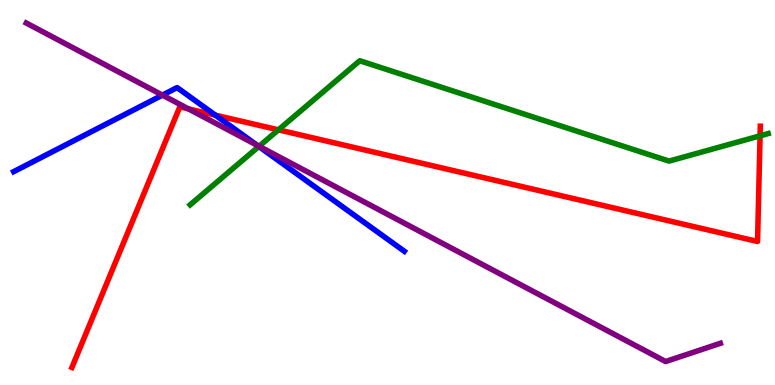[{'lines': ['blue', 'red'], 'intersections': [{'x': 2.78, 'y': 7.01}]}, {'lines': ['green', 'red'], 'intersections': [{'x': 3.59, 'y': 6.63}, {'x': 9.81, 'y': 6.47}]}, {'lines': ['purple', 'red'], 'intersections': [{'x': 2.43, 'y': 7.17}]}, {'lines': ['blue', 'green'], 'intersections': [{'x': 3.34, 'y': 6.2}]}, {'lines': ['blue', 'purple'], 'intersections': [{'x': 2.1, 'y': 7.53}, {'x': 3.32, 'y': 6.23}]}, {'lines': ['green', 'purple'], 'intersections': [{'x': 3.34, 'y': 6.2}]}]